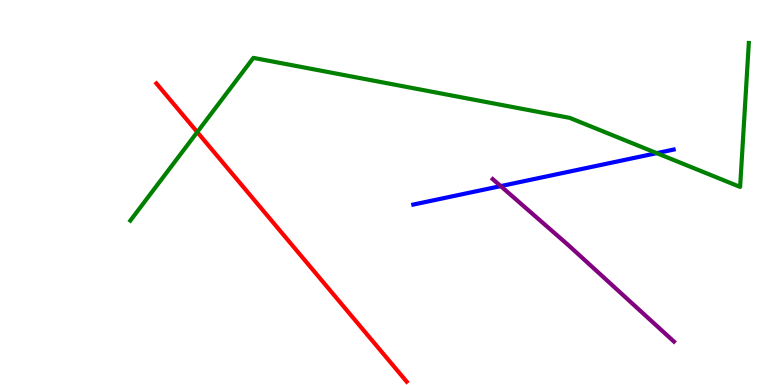[{'lines': ['blue', 'red'], 'intersections': []}, {'lines': ['green', 'red'], 'intersections': [{'x': 2.55, 'y': 6.57}]}, {'lines': ['purple', 'red'], 'intersections': []}, {'lines': ['blue', 'green'], 'intersections': [{'x': 8.47, 'y': 6.02}]}, {'lines': ['blue', 'purple'], 'intersections': [{'x': 6.46, 'y': 5.17}]}, {'lines': ['green', 'purple'], 'intersections': []}]